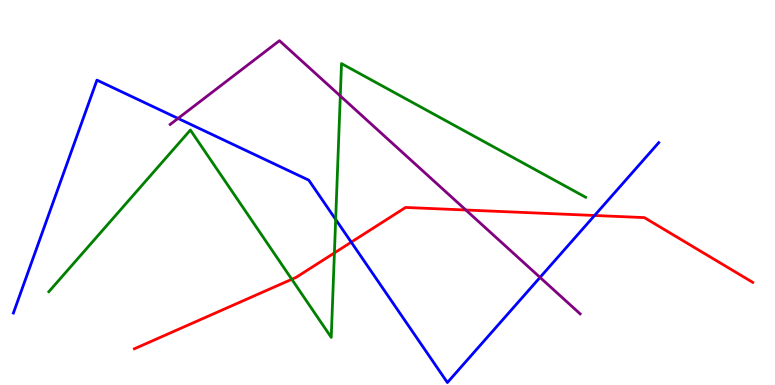[{'lines': ['blue', 'red'], 'intersections': [{'x': 4.53, 'y': 3.71}, {'x': 7.67, 'y': 4.4}]}, {'lines': ['green', 'red'], 'intersections': [{'x': 3.76, 'y': 2.75}, {'x': 4.32, 'y': 3.43}]}, {'lines': ['purple', 'red'], 'intersections': [{'x': 6.01, 'y': 4.55}]}, {'lines': ['blue', 'green'], 'intersections': [{'x': 4.33, 'y': 4.3}]}, {'lines': ['blue', 'purple'], 'intersections': [{'x': 2.3, 'y': 6.92}, {'x': 6.97, 'y': 2.79}]}, {'lines': ['green', 'purple'], 'intersections': [{'x': 4.39, 'y': 7.51}]}]